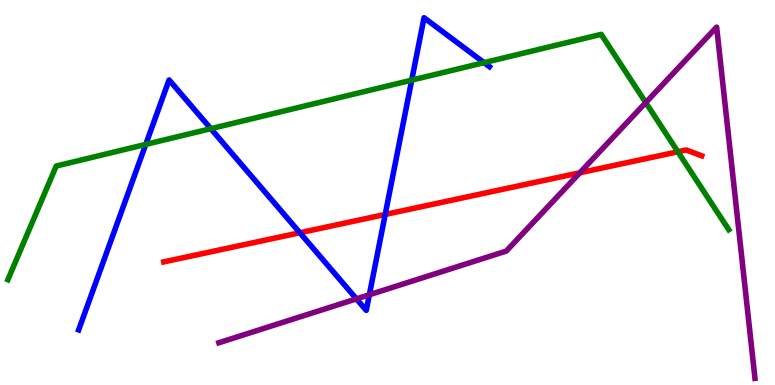[{'lines': ['blue', 'red'], 'intersections': [{'x': 3.87, 'y': 3.95}, {'x': 4.97, 'y': 4.43}]}, {'lines': ['green', 'red'], 'intersections': [{'x': 8.75, 'y': 6.06}]}, {'lines': ['purple', 'red'], 'intersections': [{'x': 7.48, 'y': 5.51}]}, {'lines': ['blue', 'green'], 'intersections': [{'x': 1.88, 'y': 6.25}, {'x': 2.72, 'y': 6.66}, {'x': 5.31, 'y': 7.92}, {'x': 6.25, 'y': 8.37}]}, {'lines': ['blue', 'purple'], 'intersections': [{'x': 4.6, 'y': 2.24}, {'x': 4.77, 'y': 2.34}]}, {'lines': ['green', 'purple'], 'intersections': [{'x': 8.33, 'y': 7.34}]}]